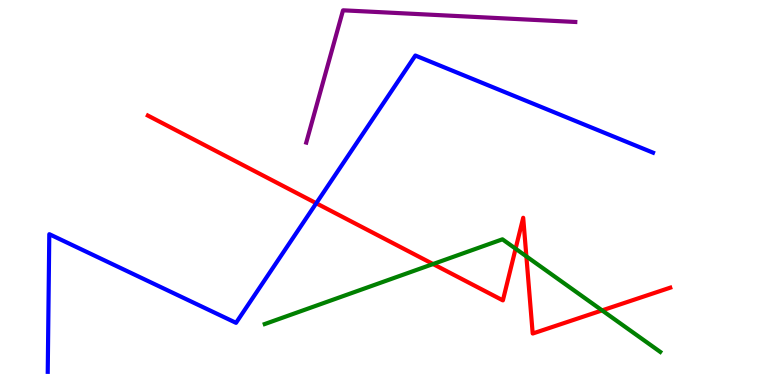[{'lines': ['blue', 'red'], 'intersections': [{'x': 4.08, 'y': 4.72}]}, {'lines': ['green', 'red'], 'intersections': [{'x': 5.59, 'y': 3.14}, {'x': 6.65, 'y': 3.54}, {'x': 6.79, 'y': 3.34}, {'x': 7.77, 'y': 1.94}]}, {'lines': ['purple', 'red'], 'intersections': []}, {'lines': ['blue', 'green'], 'intersections': []}, {'lines': ['blue', 'purple'], 'intersections': []}, {'lines': ['green', 'purple'], 'intersections': []}]